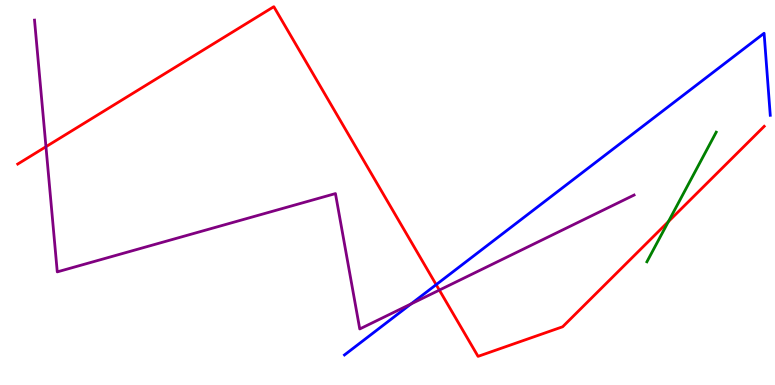[{'lines': ['blue', 'red'], 'intersections': [{'x': 5.63, 'y': 2.61}]}, {'lines': ['green', 'red'], 'intersections': [{'x': 8.62, 'y': 4.24}]}, {'lines': ['purple', 'red'], 'intersections': [{'x': 0.593, 'y': 6.19}, {'x': 5.67, 'y': 2.46}]}, {'lines': ['blue', 'green'], 'intersections': []}, {'lines': ['blue', 'purple'], 'intersections': [{'x': 5.3, 'y': 2.11}]}, {'lines': ['green', 'purple'], 'intersections': []}]